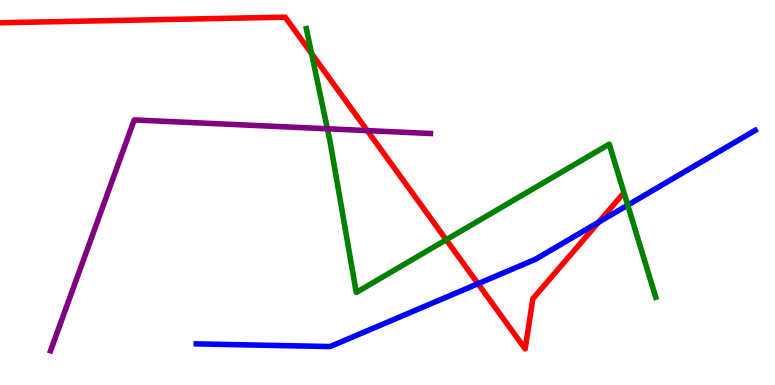[{'lines': ['blue', 'red'], 'intersections': [{'x': 6.17, 'y': 2.63}, {'x': 7.72, 'y': 4.23}]}, {'lines': ['green', 'red'], 'intersections': [{'x': 4.02, 'y': 8.61}, {'x': 5.76, 'y': 3.77}]}, {'lines': ['purple', 'red'], 'intersections': [{'x': 4.74, 'y': 6.61}]}, {'lines': ['blue', 'green'], 'intersections': [{'x': 8.1, 'y': 4.67}]}, {'lines': ['blue', 'purple'], 'intersections': []}, {'lines': ['green', 'purple'], 'intersections': [{'x': 4.22, 'y': 6.66}]}]